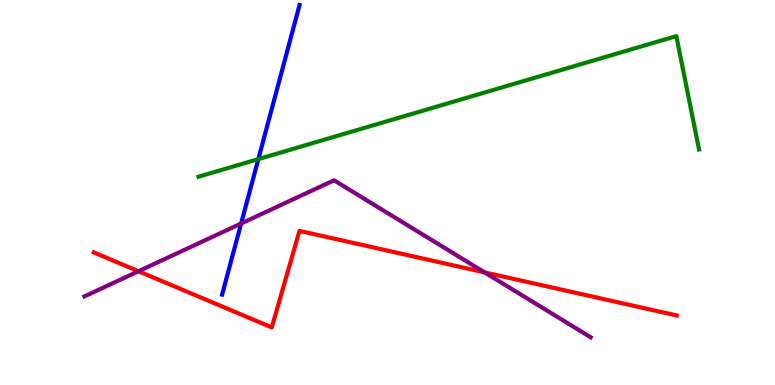[{'lines': ['blue', 'red'], 'intersections': []}, {'lines': ['green', 'red'], 'intersections': []}, {'lines': ['purple', 'red'], 'intersections': [{'x': 1.79, 'y': 2.95}, {'x': 6.25, 'y': 2.93}]}, {'lines': ['blue', 'green'], 'intersections': [{'x': 3.33, 'y': 5.87}]}, {'lines': ['blue', 'purple'], 'intersections': [{'x': 3.11, 'y': 4.19}]}, {'lines': ['green', 'purple'], 'intersections': []}]